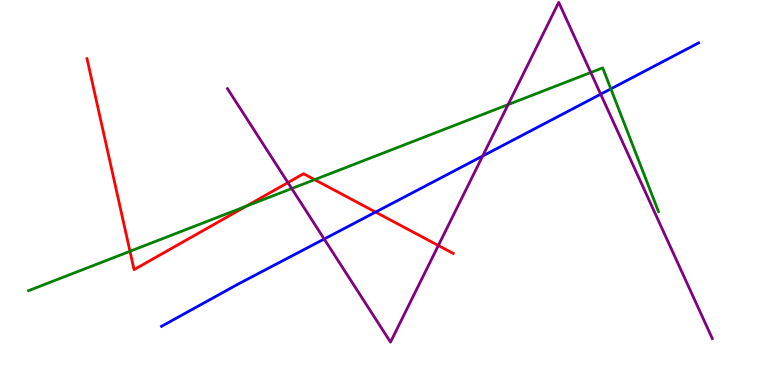[{'lines': ['blue', 'red'], 'intersections': [{'x': 4.85, 'y': 4.49}]}, {'lines': ['green', 'red'], 'intersections': [{'x': 1.68, 'y': 3.47}, {'x': 3.18, 'y': 4.64}, {'x': 4.06, 'y': 5.33}]}, {'lines': ['purple', 'red'], 'intersections': [{'x': 3.72, 'y': 5.26}, {'x': 5.66, 'y': 3.62}]}, {'lines': ['blue', 'green'], 'intersections': [{'x': 7.88, 'y': 7.69}]}, {'lines': ['blue', 'purple'], 'intersections': [{'x': 4.18, 'y': 3.79}, {'x': 6.23, 'y': 5.95}, {'x': 7.75, 'y': 7.55}]}, {'lines': ['green', 'purple'], 'intersections': [{'x': 3.76, 'y': 5.1}, {'x': 6.56, 'y': 7.28}, {'x': 7.62, 'y': 8.12}]}]